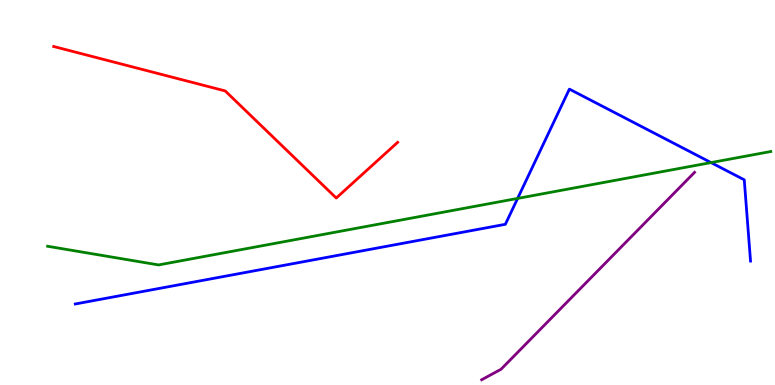[{'lines': ['blue', 'red'], 'intersections': []}, {'lines': ['green', 'red'], 'intersections': []}, {'lines': ['purple', 'red'], 'intersections': []}, {'lines': ['blue', 'green'], 'intersections': [{'x': 6.68, 'y': 4.85}, {'x': 9.17, 'y': 5.78}]}, {'lines': ['blue', 'purple'], 'intersections': []}, {'lines': ['green', 'purple'], 'intersections': []}]